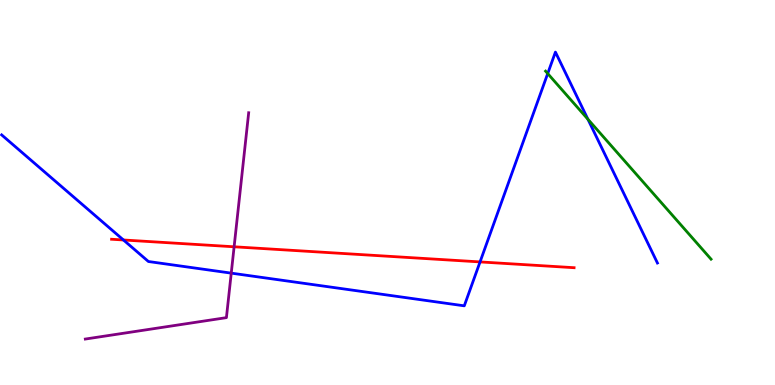[{'lines': ['blue', 'red'], 'intersections': [{'x': 1.59, 'y': 3.77}, {'x': 6.19, 'y': 3.2}]}, {'lines': ['green', 'red'], 'intersections': []}, {'lines': ['purple', 'red'], 'intersections': [{'x': 3.02, 'y': 3.59}]}, {'lines': ['blue', 'green'], 'intersections': [{'x': 7.07, 'y': 8.09}, {'x': 7.59, 'y': 6.9}]}, {'lines': ['blue', 'purple'], 'intersections': [{'x': 2.98, 'y': 2.91}]}, {'lines': ['green', 'purple'], 'intersections': []}]